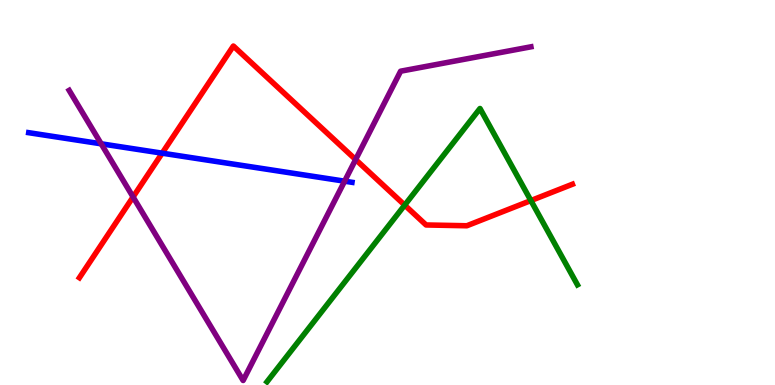[{'lines': ['blue', 'red'], 'intersections': [{'x': 2.09, 'y': 6.02}]}, {'lines': ['green', 'red'], 'intersections': [{'x': 5.22, 'y': 4.67}, {'x': 6.85, 'y': 4.79}]}, {'lines': ['purple', 'red'], 'intersections': [{'x': 1.72, 'y': 4.88}, {'x': 4.59, 'y': 5.86}]}, {'lines': ['blue', 'green'], 'intersections': []}, {'lines': ['blue', 'purple'], 'intersections': [{'x': 1.31, 'y': 6.26}, {'x': 4.45, 'y': 5.29}]}, {'lines': ['green', 'purple'], 'intersections': []}]